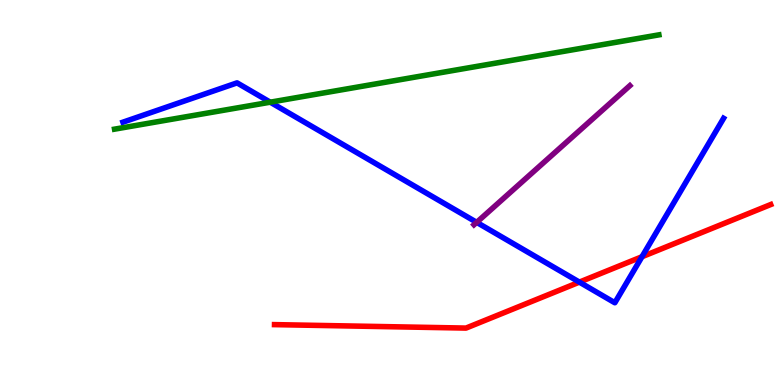[{'lines': ['blue', 'red'], 'intersections': [{'x': 7.48, 'y': 2.67}, {'x': 8.28, 'y': 3.33}]}, {'lines': ['green', 'red'], 'intersections': []}, {'lines': ['purple', 'red'], 'intersections': []}, {'lines': ['blue', 'green'], 'intersections': [{'x': 3.49, 'y': 7.35}]}, {'lines': ['blue', 'purple'], 'intersections': [{'x': 6.15, 'y': 4.22}]}, {'lines': ['green', 'purple'], 'intersections': []}]